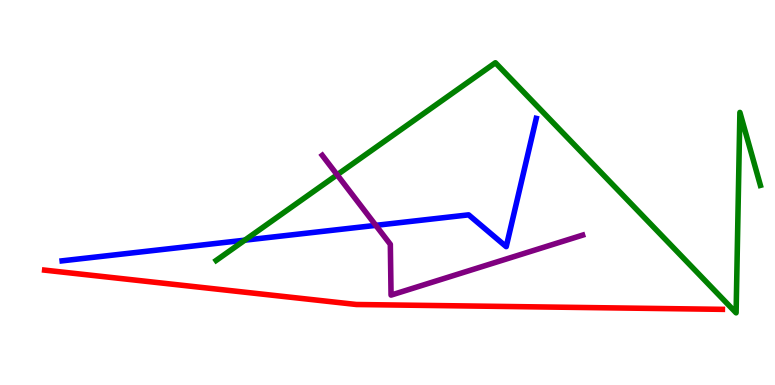[{'lines': ['blue', 'red'], 'intersections': []}, {'lines': ['green', 'red'], 'intersections': []}, {'lines': ['purple', 'red'], 'intersections': []}, {'lines': ['blue', 'green'], 'intersections': [{'x': 3.16, 'y': 3.76}]}, {'lines': ['blue', 'purple'], 'intersections': [{'x': 4.85, 'y': 4.15}]}, {'lines': ['green', 'purple'], 'intersections': [{'x': 4.35, 'y': 5.46}]}]